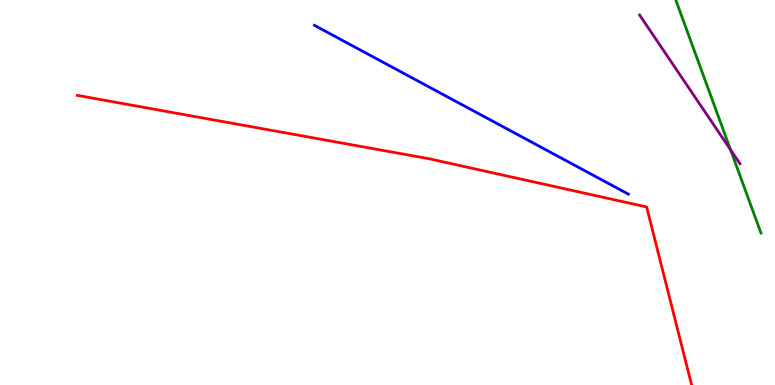[{'lines': ['blue', 'red'], 'intersections': []}, {'lines': ['green', 'red'], 'intersections': []}, {'lines': ['purple', 'red'], 'intersections': []}, {'lines': ['blue', 'green'], 'intersections': []}, {'lines': ['blue', 'purple'], 'intersections': []}, {'lines': ['green', 'purple'], 'intersections': [{'x': 9.43, 'y': 6.11}]}]